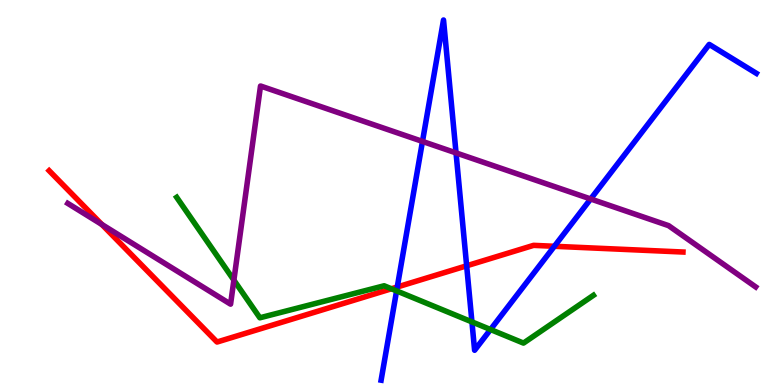[{'lines': ['blue', 'red'], 'intersections': [{'x': 5.13, 'y': 2.55}, {'x': 6.02, 'y': 3.1}, {'x': 7.15, 'y': 3.6}]}, {'lines': ['green', 'red'], 'intersections': [{'x': 5.05, 'y': 2.5}]}, {'lines': ['purple', 'red'], 'intersections': [{'x': 1.31, 'y': 4.17}]}, {'lines': ['blue', 'green'], 'intersections': [{'x': 5.12, 'y': 2.44}, {'x': 6.09, 'y': 1.64}, {'x': 6.33, 'y': 1.44}]}, {'lines': ['blue', 'purple'], 'intersections': [{'x': 5.45, 'y': 6.33}, {'x': 5.88, 'y': 6.03}, {'x': 7.62, 'y': 4.83}]}, {'lines': ['green', 'purple'], 'intersections': [{'x': 3.02, 'y': 2.72}]}]